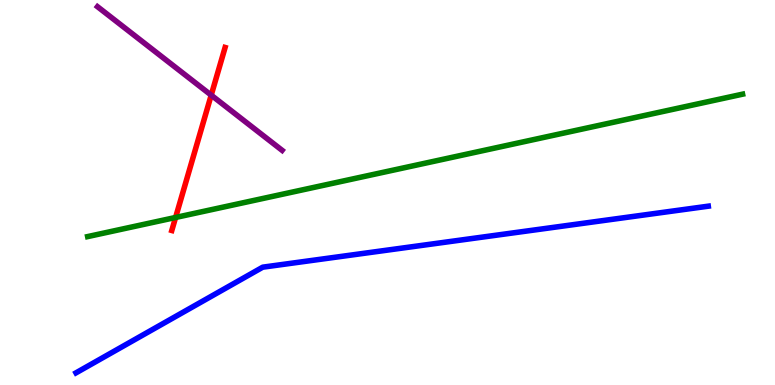[{'lines': ['blue', 'red'], 'intersections': []}, {'lines': ['green', 'red'], 'intersections': [{'x': 2.27, 'y': 4.35}]}, {'lines': ['purple', 'red'], 'intersections': [{'x': 2.73, 'y': 7.53}]}, {'lines': ['blue', 'green'], 'intersections': []}, {'lines': ['blue', 'purple'], 'intersections': []}, {'lines': ['green', 'purple'], 'intersections': []}]